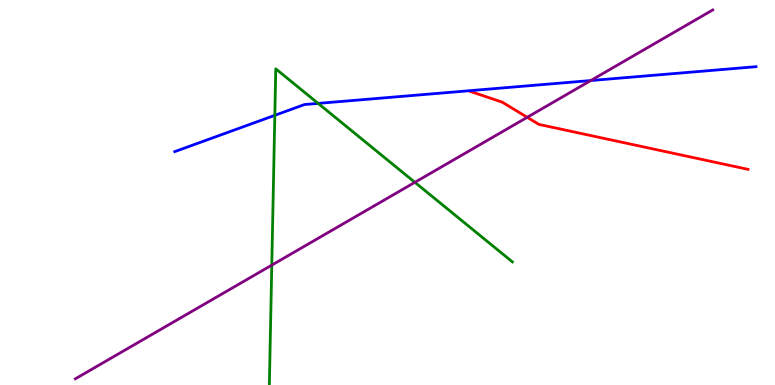[{'lines': ['blue', 'red'], 'intersections': []}, {'lines': ['green', 'red'], 'intersections': []}, {'lines': ['purple', 'red'], 'intersections': [{'x': 6.8, 'y': 6.95}]}, {'lines': ['blue', 'green'], 'intersections': [{'x': 3.55, 'y': 7.0}, {'x': 4.1, 'y': 7.31}]}, {'lines': ['blue', 'purple'], 'intersections': [{'x': 7.62, 'y': 7.91}]}, {'lines': ['green', 'purple'], 'intersections': [{'x': 3.51, 'y': 3.11}, {'x': 5.35, 'y': 5.26}]}]